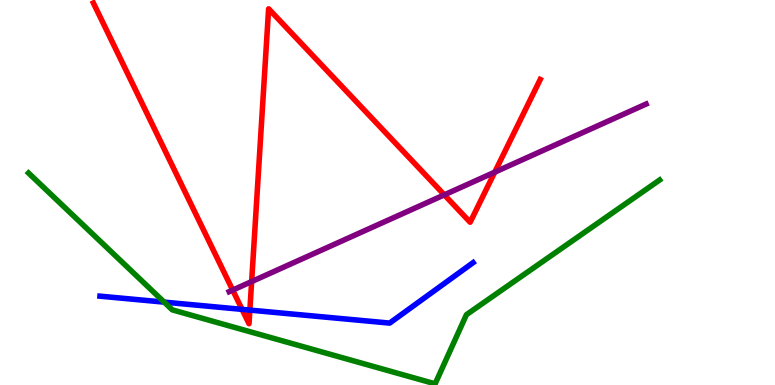[{'lines': ['blue', 'red'], 'intersections': [{'x': 3.12, 'y': 1.96}, {'x': 3.22, 'y': 1.95}]}, {'lines': ['green', 'red'], 'intersections': []}, {'lines': ['purple', 'red'], 'intersections': [{'x': 3.0, 'y': 2.47}, {'x': 3.25, 'y': 2.69}, {'x': 5.73, 'y': 4.94}, {'x': 6.38, 'y': 5.53}]}, {'lines': ['blue', 'green'], 'intersections': [{'x': 2.12, 'y': 2.15}]}, {'lines': ['blue', 'purple'], 'intersections': []}, {'lines': ['green', 'purple'], 'intersections': []}]